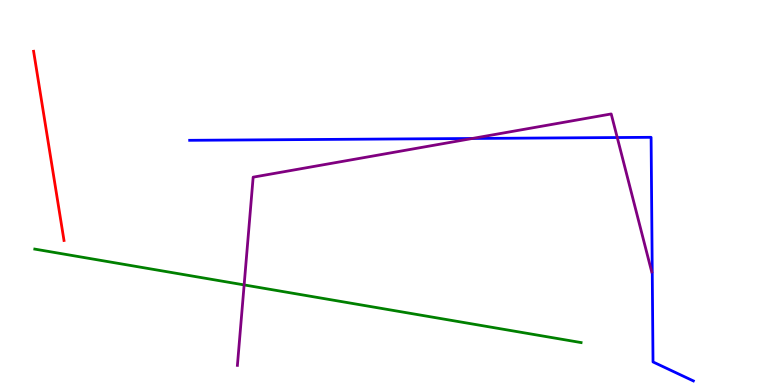[{'lines': ['blue', 'red'], 'intersections': []}, {'lines': ['green', 'red'], 'intersections': []}, {'lines': ['purple', 'red'], 'intersections': []}, {'lines': ['blue', 'green'], 'intersections': []}, {'lines': ['blue', 'purple'], 'intersections': [{'x': 6.09, 'y': 6.4}, {'x': 7.96, 'y': 6.43}]}, {'lines': ['green', 'purple'], 'intersections': [{'x': 3.15, 'y': 2.6}]}]